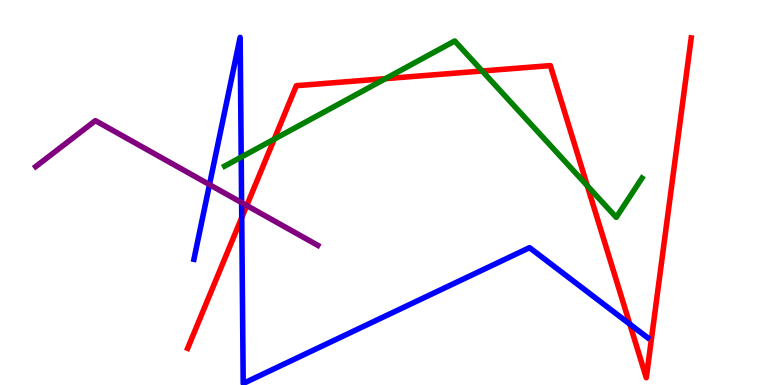[{'lines': ['blue', 'red'], 'intersections': [{'x': 3.12, 'y': 4.35}, {'x': 8.13, 'y': 1.58}]}, {'lines': ['green', 'red'], 'intersections': [{'x': 3.54, 'y': 6.39}, {'x': 4.97, 'y': 7.96}, {'x': 6.22, 'y': 8.16}, {'x': 7.58, 'y': 5.18}]}, {'lines': ['purple', 'red'], 'intersections': [{'x': 3.18, 'y': 4.66}]}, {'lines': ['blue', 'green'], 'intersections': [{'x': 3.11, 'y': 5.92}]}, {'lines': ['blue', 'purple'], 'intersections': [{'x': 2.7, 'y': 5.2}, {'x': 3.12, 'y': 4.74}]}, {'lines': ['green', 'purple'], 'intersections': []}]